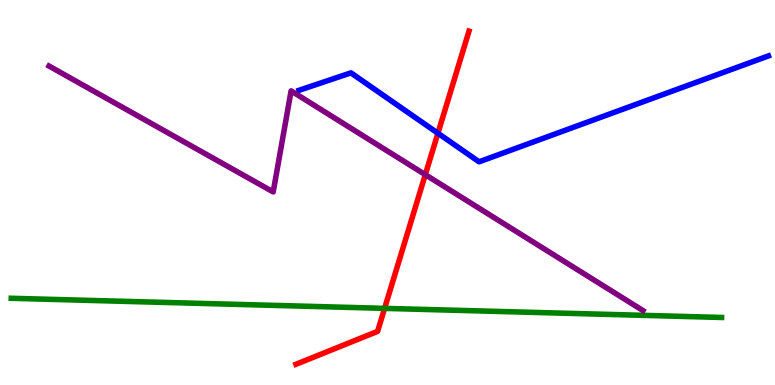[{'lines': ['blue', 'red'], 'intersections': [{'x': 5.65, 'y': 6.54}]}, {'lines': ['green', 'red'], 'intersections': [{'x': 4.96, 'y': 1.99}]}, {'lines': ['purple', 'red'], 'intersections': [{'x': 5.49, 'y': 5.46}]}, {'lines': ['blue', 'green'], 'intersections': []}, {'lines': ['blue', 'purple'], 'intersections': []}, {'lines': ['green', 'purple'], 'intersections': []}]